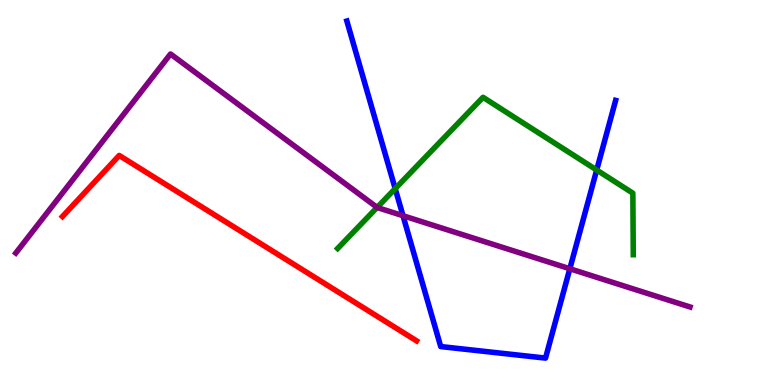[{'lines': ['blue', 'red'], 'intersections': []}, {'lines': ['green', 'red'], 'intersections': []}, {'lines': ['purple', 'red'], 'intersections': []}, {'lines': ['blue', 'green'], 'intersections': [{'x': 5.1, 'y': 5.1}, {'x': 7.7, 'y': 5.58}]}, {'lines': ['blue', 'purple'], 'intersections': [{'x': 5.2, 'y': 4.4}, {'x': 7.35, 'y': 3.02}]}, {'lines': ['green', 'purple'], 'intersections': [{'x': 4.87, 'y': 4.61}]}]